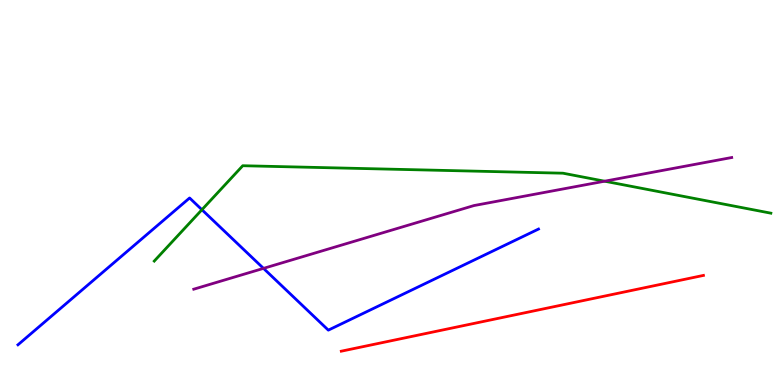[{'lines': ['blue', 'red'], 'intersections': []}, {'lines': ['green', 'red'], 'intersections': []}, {'lines': ['purple', 'red'], 'intersections': []}, {'lines': ['blue', 'green'], 'intersections': [{'x': 2.61, 'y': 4.55}]}, {'lines': ['blue', 'purple'], 'intersections': [{'x': 3.4, 'y': 3.03}]}, {'lines': ['green', 'purple'], 'intersections': [{'x': 7.8, 'y': 5.29}]}]